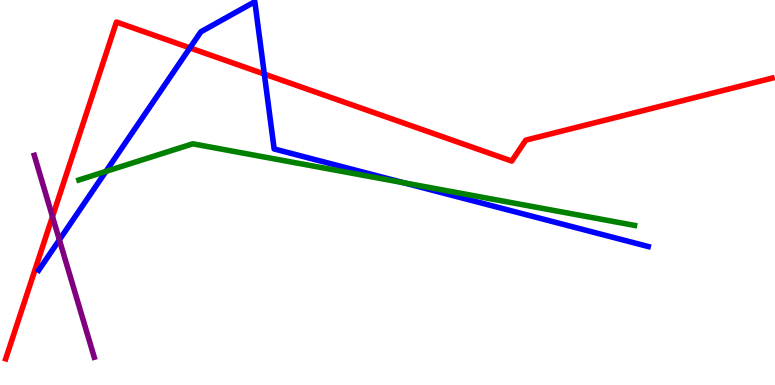[{'lines': ['blue', 'red'], 'intersections': [{'x': 2.45, 'y': 8.76}, {'x': 3.41, 'y': 8.08}]}, {'lines': ['green', 'red'], 'intersections': []}, {'lines': ['purple', 'red'], 'intersections': [{'x': 0.677, 'y': 4.37}]}, {'lines': ['blue', 'green'], 'intersections': [{'x': 1.37, 'y': 5.55}, {'x': 5.21, 'y': 5.25}]}, {'lines': ['blue', 'purple'], 'intersections': [{'x': 0.766, 'y': 3.77}]}, {'lines': ['green', 'purple'], 'intersections': []}]